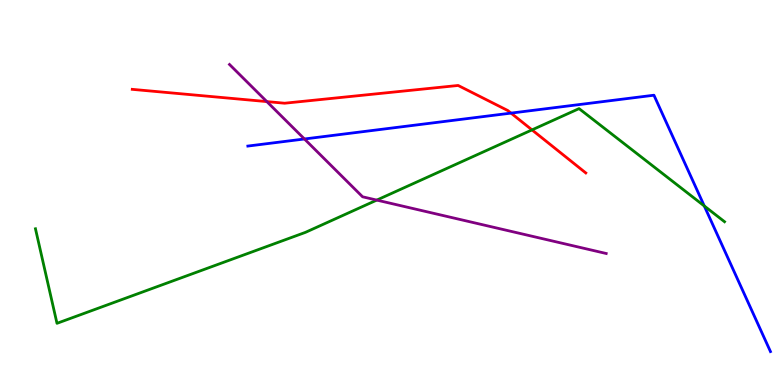[{'lines': ['blue', 'red'], 'intersections': [{'x': 6.59, 'y': 7.06}]}, {'lines': ['green', 'red'], 'intersections': [{'x': 6.86, 'y': 6.63}]}, {'lines': ['purple', 'red'], 'intersections': [{'x': 3.44, 'y': 7.36}]}, {'lines': ['blue', 'green'], 'intersections': [{'x': 9.09, 'y': 4.65}]}, {'lines': ['blue', 'purple'], 'intersections': [{'x': 3.93, 'y': 6.39}]}, {'lines': ['green', 'purple'], 'intersections': [{'x': 4.86, 'y': 4.8}]}]